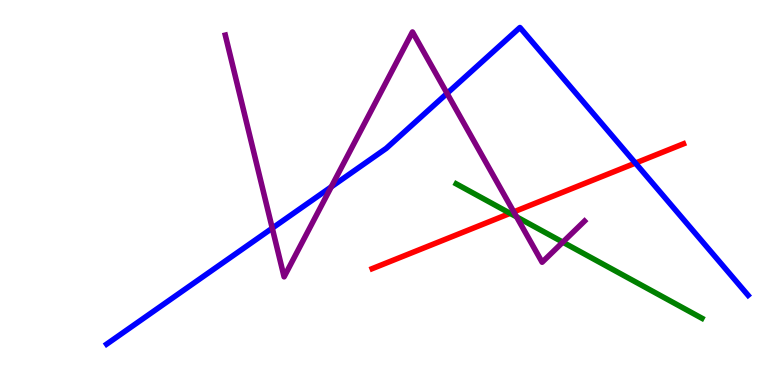[{'lines': ['blue', 'red'], 'intersections': [{'x': 8.2, 'y': 5.76}]}, {'lines': ['green', 'red'], 'intersections': [{'x': 6.58, 'y': 4.46}]}, {'lines': ['purple', 'red'], 'intersections': [{'x': 6.63, 'y': 4.5}]}, {'lines': ['blue', 'green'], 'intersections': []}, {'lines': ['blue', 'purple'], 'intersections': [{'x': 3.51, 'y': 4.07}, {'x': 4.27, 'y': 5.15}, {'x': 5.77, 'y': 7.57}]}, {'lines': ['green', 'purple'], 'intersections': [{'x': 6.67, 'y': 4.37}, {'x': 7.26, 'y': 3.71}]}]